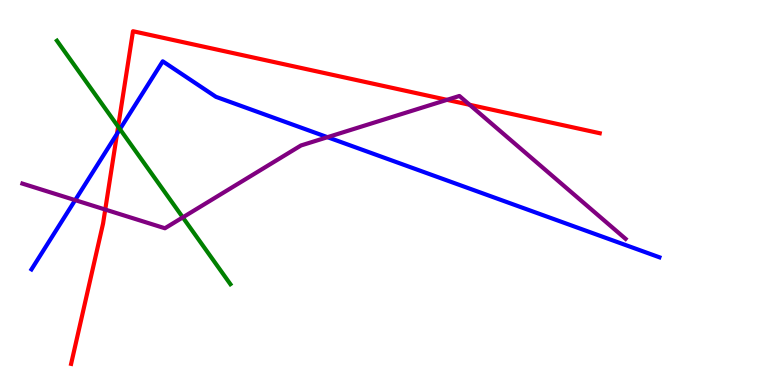[{'lines': ['blue', 'red'], 'intersections': [{'x': 1.51, 'y': 6.53}]}, {'lines': ['green', 'red'], 'intersections': [{'x': 1.52, 'y': 6.71}]}, {'lines': ['purple', 'red'], 'intersections': [{'x': 1.36, 'y': 4.56}, {'x': 5.77, 'y': 7.41}, {'x': 6.06, 'y': 7.28}]}, {'lines': ['blue', 'green'], 'intersections': [{'x': 1.55, 'y': 6.65}]}, {'lines': ['blue', 'purple'], 'intersections': [{'x': 0.97, 'y': 4.8}, {'x': 4.23, 'y': 6.44}]}, {'lines': ['green', 'purple'], 'intersections': [{'x': 2.36, 'y': 4.35}]}]